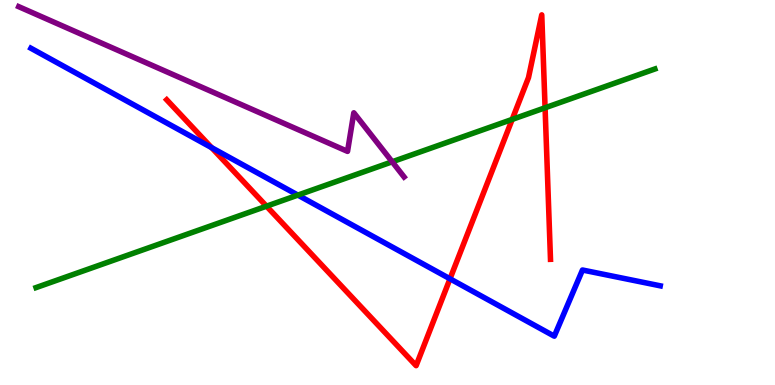[{'lines': ['blue', 'red'], 'intersections': [{'x': 2.73, 'y': 6.17}, {'x': 5.81, 'y': 2.76}]}, {'lines': ['green', 'red'], 'intersections': [{'x': 3.44, 'y': 4.64}, {'x': 6.61, 'y': 6.9}, {'x': 7.03, 'y': 7.2}]}, {'lines': ['purple', 'red'], 'intersections': []}, {'lines': ['blue', 'green'], 'intersections': [{'x': 3.84, 'y': 4.93}]}, {'lines': ['blue', 'purple'], 'intersections': []}, {'lines': ['green', 'purple'], 'intersections': [{'x': 5.06, 'y': 5.8}]}]